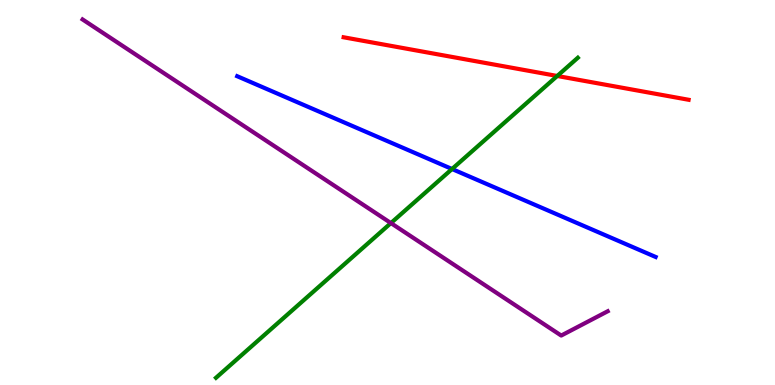[{'lines': ['blue', 'red'], 'intersections': []}, {'lines': ['green', 'red'], 'intersections': [{'x': 7.19, 'y': 8.03}]}, {'lines': ['purple', 'red'], 'intersections': []}, {'lines': ['blue', 'green'], 'intersections': [{'x': 5.83, 'y': 5.61}]}, {'lines': ['blue', 'purple'], 'intersections': []}, {'lines': ['green', 'purple'], 'intersections': [{'x': 5.04, 'y': 4.21}]}]